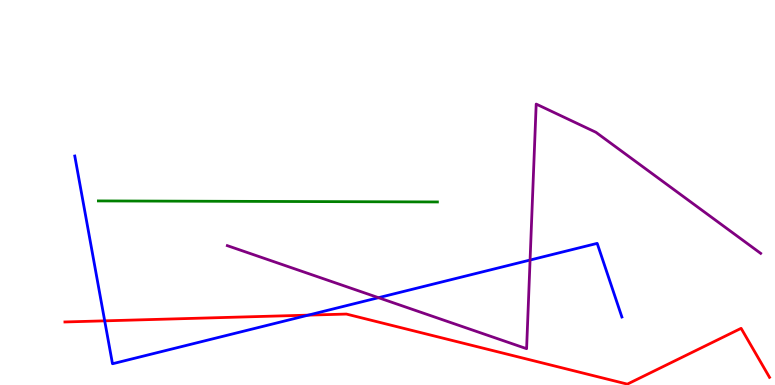[{'lines': ['blue', 'red'], 'intersections': [{'x': 1.35, 'y': 1.67}, {'x': 3.98, 'y': 1.81}]}, {'lines': ['green', 'red'], 'intersections': []}, {'lines': ['purple', 'red'], 'intersections': []}, {'lines': ['blue', 'green'], 'intersections': []}, {'lines': ['blue', 'purple'], 'intersections': [{'x': 4.88, 'y': 2.27}, {'x': 6.84, 'y': 3.25}]}, {'lines': ['green', 'purple'], 'intersections': []}]